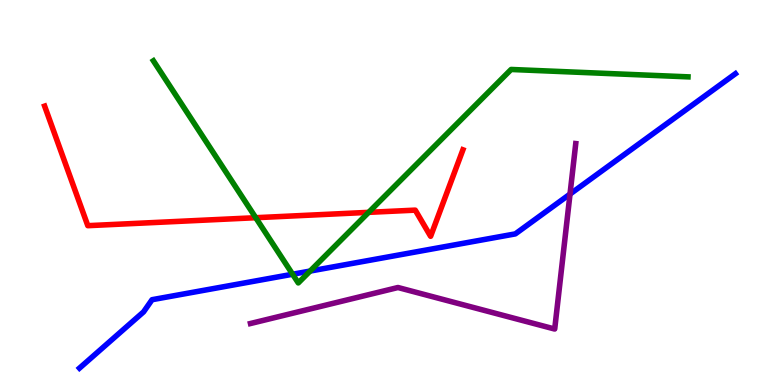[{'lines': ['blue', 'red'], 'intersections': []}, {'lines': ['green', 'red'], 'intersections': [{'x': 3.3, 'y': 4.35}, {'x': 4.76, 'y': 4.48}]}, {'lines': ['purple', 'red'], 'intersections': []}, {'lines': ['blue', 'green'], 'intersections': [{'x': 3.78, 'y': 2.88}, {'x': 4.0, 'y': 2.96}]}, {'lines': ['blue', 'purple'], 'intersections': [{'x': 7.36, 'y': 4.96}]}, {'lines': ['green', 'purple'], 'intersections': []}]